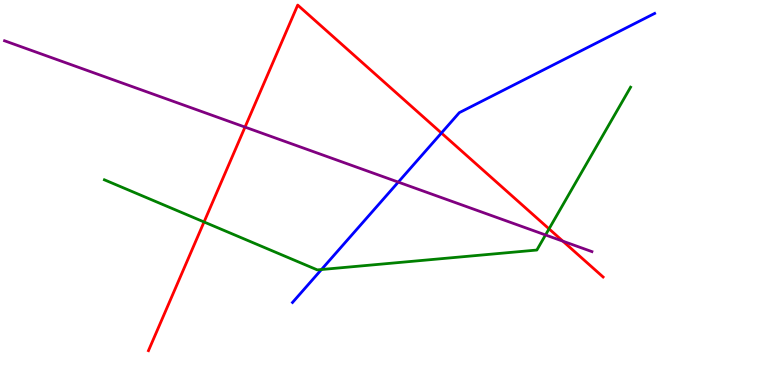[{'lines': ['blue', 'red'], 'intersections': [{'x': 5.7, 'y': 6.54}]}, {'lines': ['green', 'red'], 'intersections': [{'x': 2.63, 'y': 4.23}, {'x': 7.08, 'y': 4.06}]}, {'lines': ['purple', 'red'], 'intersections': [{'x': 3.16, 'y': 6.7}, {'x': 7.26, 'y': 3.74}]}, {'lines': ['blue', 'green'], 'intersections': [{'x': 4.15, 'y': 3.0}]}, {'lines': ['blue', 'purple'], 'intersections': [{'x': 5.14, 'y': 5.27}]}, {'lines': ['green', 'purple'], 'intersections': [{'x': 7.04, 'y': 3.9}]}]